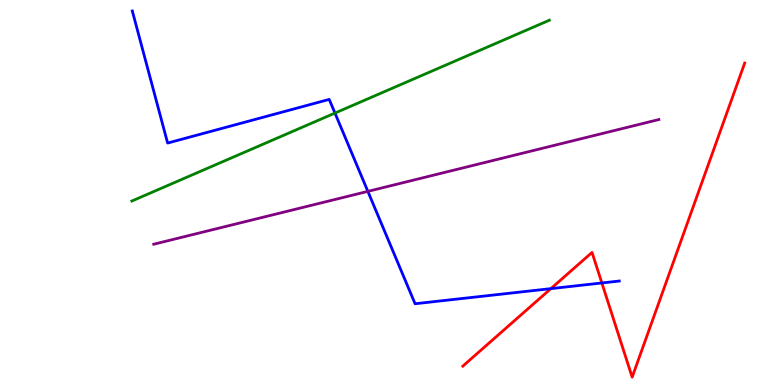[{'lines': ['blue', 'red'], 'intersections': [{'x': 7.11, 'y': 2.5}, {'x': 7.77, 'y': 2.65}]}, {'lines': ['green', 'red'], 'intersections': []}, {'lines': ['purple', 'red'], 'intersections': []}, {'lines': ['blue', 'green'], 'intersections': [{'x': 4.32, 'y': 7.06}]}, {'lines': ['blue', 'purple'], 'intersections': [{'x': 4.75, 'y': 5.03}]}, {'lines': ['green', 'purple'], 'intersections': []}]